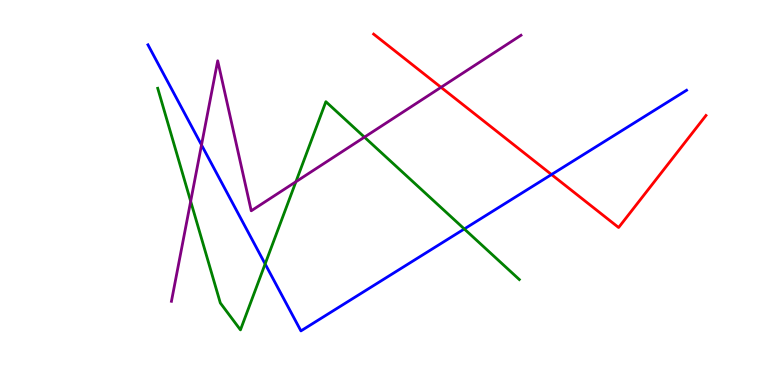[{'lines': ['blue', 'red'], 'intersections': [{'x': 7.12, 'y': 5.47}]}, {'lines': ['green', 'red'], 'intersections': []}, {'lines': ['purple', 'red'], 'intersections': [{'x': 5.69, 'y': 7.73}]}, {'lines': ['blue', 'green'], 'intersections': [{'x': 3.42, 'y': 3.14}, {'x': 5.99, 'y': 4.05}]}, {'lines': ['blue', 'purple'], 'intersections': [{'x': 2.6, 'y': 6.23}]}, {'lines': ['green', 'purple'], 'intersections': [{'x': 2.46, 'y': 4.77}, {'x': 3.82, 'y': 5.28}, {'x': 4.7, 'y': 6.44}]}]